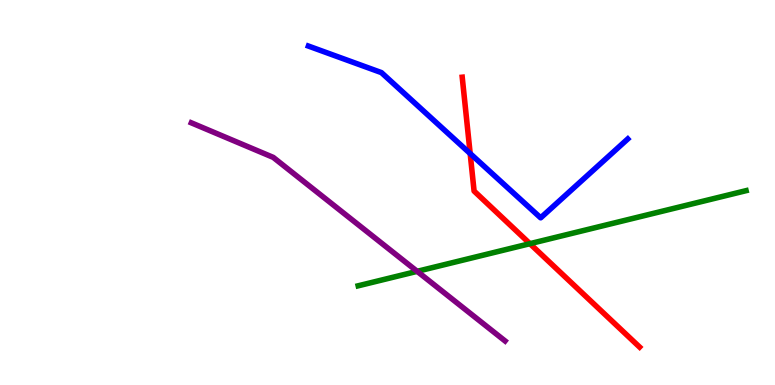[{'lines': ['blue', 'red'], 'intersections': [{'x': 6.07, 'y': 6.01}]}, {'lines': ['green', 'red'], 'intersections': [{'x': 6.84, 'y': 3.67}]}, {'lines': ['purple', 'red'], 'intersections': []}, {'lines': ['blue', 'green'], 'intersections': []}, {'lines': ['blue', 'purple'], 'intersections': []}, {'lines': ['green', 'purple'], 'intersections': [{'x': 5.38, 'y': 2.95}]}]